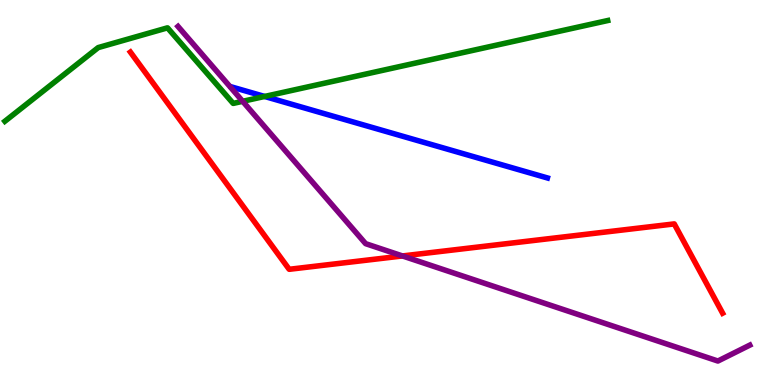[{'lines': ['blue', 'red'], 'intersections': []}, {'lines': ['green', 'red'], 'intersections': []}, {'lines': ['purple', 'red'], 'intersections': [{'x': 5.19, 'y': 3.35}]}, {'lines': ['blue', 'green'], 'intersections': [{'x': 3.41, 'y': 7.49}]}, {'lines': ['blue', 'purple'], 'intersections': []}, {'lines': ['green', 'purple'], 'intersections': [{'x': 3.13, 'y': 7.37}]}]